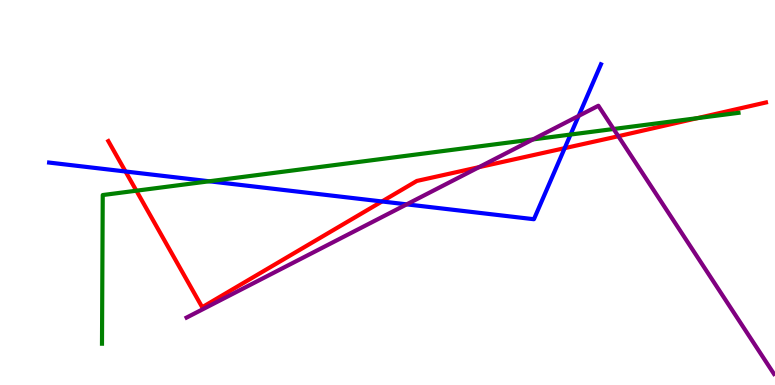[{'lines': ['blue', 'red'], 'intersections': [{'x': 1.62, 'y': 5.55}, {'x': 4.93, 'y': 4.77}, {'x': 7.29, 'y': 6.15}]}, {'lines': ['green', 'red'], 'intersections': [{'x': 1.76, 'y': 5.05}, {'x': 9.0, 'y': 6.93}]}, {'lines': ['purple', 'red'], 'intersections': [{'x': 6.18, 'y': 5.66}, {'x': 7.98, 'y': 6.46}]}, {'lines': ['blue', 'green'], 'intersections': [{'x': 2.7, 'y': 5.29}, {'x': 7.36, 'y': 6.51}]}, {'lines': ['blue', 'purple'], 'intersections': [{'x': 5.25, 'y': 4.69}, {'x': 7.47, 'y': 6.99}]}, {'lines': ['green', 'purple'], 'intersections': [{'x': 6.88, 'y': 6.38}, {'x': 7.92, 'y': 6.65}]}]